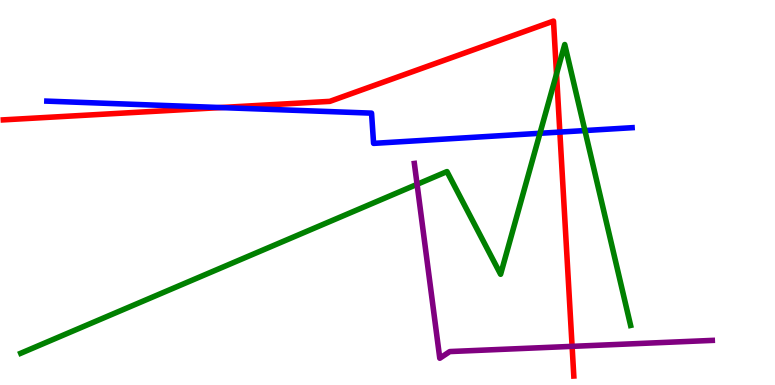[{'lines': ['blue', 'red'], 'intersections': [{'x': 2.85, 'y': 7.21}, {'x': 7.22, 'y': 6.57}]}, {'lines': ['green', 'red'], 'intersections': [{'x': 7.18, 'y': 8.08}]}, {'lines': ['purple', 'red'], 'intersections': [{'x': 7.38, 'y': 1.0}]}, {'lines': ['blue', 'green'], 'intersections': [{'x': 6.97, 'y': 6.54}, {'x': 7.55, 'y': 6.61}]}, {'lines': ['blue', 'purple'], 'intersections': []}, {'lines': ['green', 'purple'], 'intersections': [{'x': 5.38, 'y': 5.21}]}]